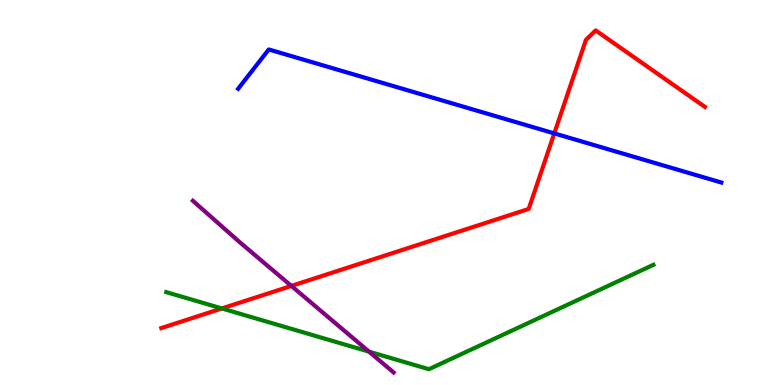[{'lines': ['blue', 'red'], 'intersections': [{'x': 7.15, 'y': 6.54}]}, {'lines': ['green', 'red'], 'intersections': [{'x': 2.86, 'y': 1.99}]}, {'lines': ['purple', 'red'], 'intersections': [{'x': 3.76, 'y': 2.57}]}, {'lines': ['blue', 'green'], 'intersections': []}, {'lines': ['blue', 'purple'], 'intersections': []}, {'lines': ['green', 'purple'], 'intersections': [{'x': 4.76, 'y': 0.866}]}]